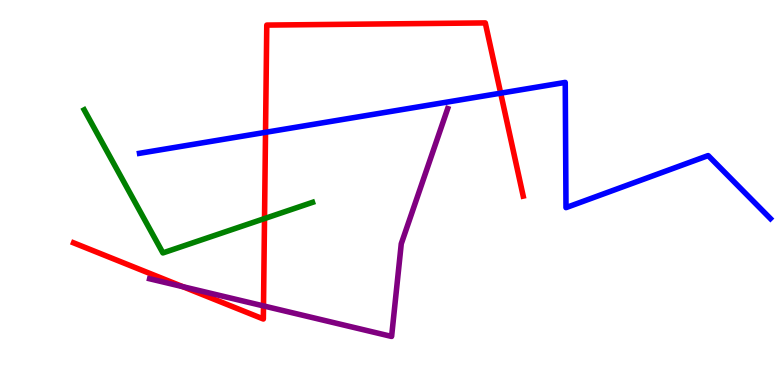[{'lines': ['blue', 'red'], 'intersections': [{'x': 3.43, 'y': 6.56}, {'x': 6.46, 'y': 7.58}]}, {'lines': ['green', 'red'], 'intersections': [{'x': 3.41, 'y': 4.32}]}, {'lines': ['purple', 'red'], 'intersections': [{'x': 2.36, 'y': 2.55}, {'x': 3.4, 'y': 2.05}]}, {'lines': ['blue', 'green'], 'intersections': []}, {'lines': ['blue', 'purple'], 'intersections': []}, {'lines': ['green', 'purple'], 'intersections': []}]